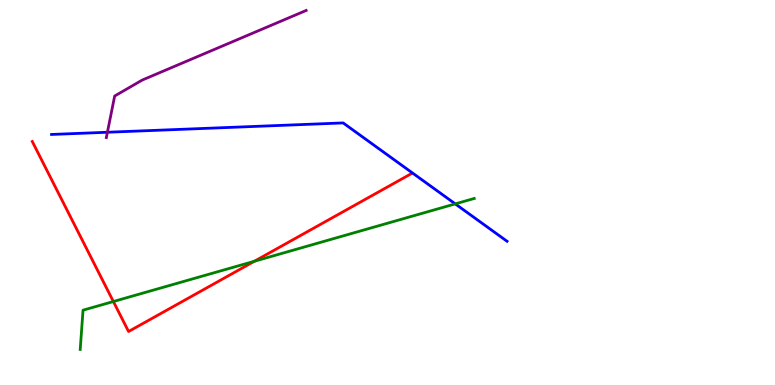[{'lines': ['blue', 'red'], 'intersections': []}, {'lines': ['green', 'red'], 'intersections': [{'x': 1.46, 'y': 2.17}, {'x': 3.28, 'y': 3.21}]}, {'lines': ['purple', 'red'], 'intersections': []}, {'lines': ['blue', 'green'], 'intersections': [{'x': 5.87, 'y': 4.7}]}, {'lines': ['blue', 'purple'], 'intersections': [{'x': 1.39, 'y': 6.56}]}, {'lines': ['green', 'purple'], 'intersections': []}]